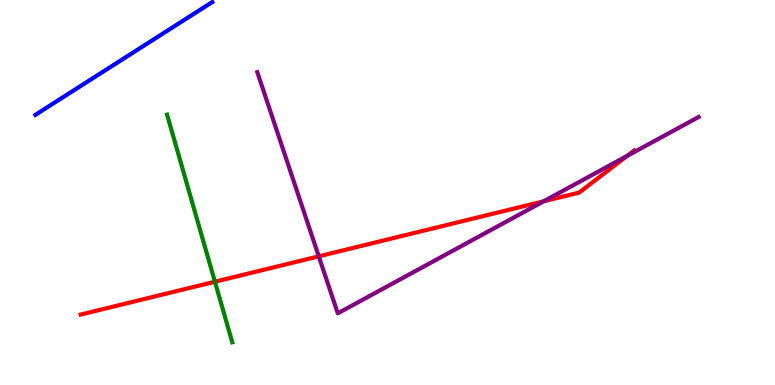[{'lines': ['blue', 'red'], 'intersections': []}, {'lines': ['green', 'red'], 'intersections': [{'x': 2.77, 'y': 2.68}]}, {'lines': ['purple', 'red'], 'intersections': [{'x': 4.11, 'y': 3.34}, {'x': 7.02, 'y': 4.77}, {'x': 8.09, 'y': 5.95}]}, {'lines': ['blue', 'green'], 'intersections': []}, {'lines': ['blue', 'purple'], 'intersections': []}, {'lines': ['green', 'purple'], 'intersections': []}]